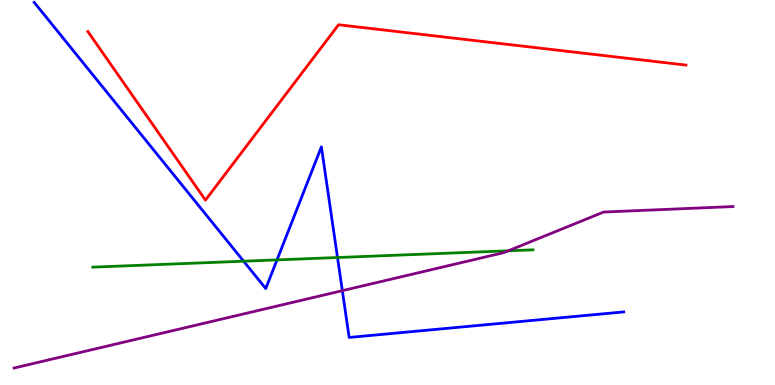[{'lines': ['blue', 'red'], 'intersections': []}, {'lines': ['green', 'red'], 'intersections': []}, {'lines': ['purple', 'red'], 'intersections': []}, {'lines': ['blue', 'green'], 'intersections': [{'x': 3.14, 'y': 3.22}, {'x': 3.57, 'y': 3.25}, {'x': 4.35, 'y': 3.31}]}, {'lines': ['blue', 'purple'], 'intersections': [{'x': 4.42, 'y': 2.45}]}, {'lines': ['green', 'purple'], 'intersections': [{'x': 6.56, 'y': 3.49}]}]